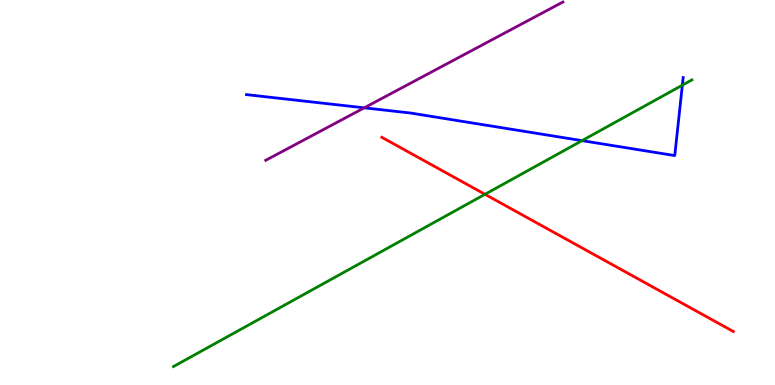[{'lines': ['blue', 'red'], 'intersections': []}, {'lines': ['green', 'red'], 'intersections': [{'x': 6.26, 'y': 4.95}]}, {'lines': ['purple', 'red'], 'intersections': []}, {'lines': ['blue', 'green'], 'intersections': [{'x': 7.51, 'y': 6.35}, {'x': 8.8, 'y': 7.79}]}, {'lines': ['blue', 'purple'], 'intersections': [{'x': 4.7, 'y': 7.2}]}, {'lines': ['green', 'purple'], 'intersections': []}]